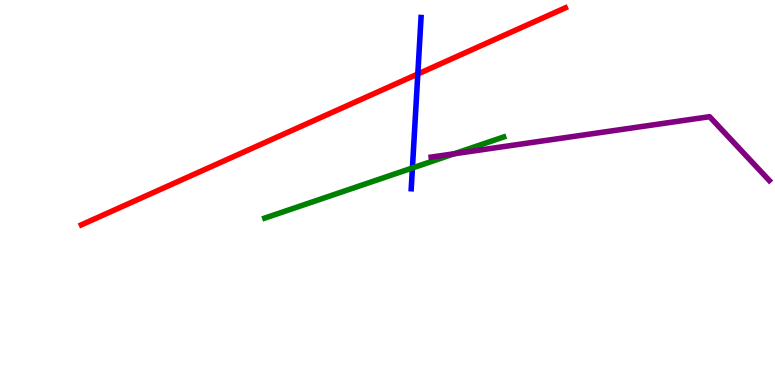[{'lines': ['blue', 'red'], 'intersections': [{'x': 5.39, 'y': 8.08}]}, {'lines': ['green', 'red'], 'intersections': []}, {'lines': ['purple', 'red'], 'intersections': []}, {'lines': ['blue', 'green'], 'intersections': [{'x': 5.32, 'y': 5.64}]}, {'lines': ['blue', 'purple'], 'intersections': []}, {'lines': ['green', 'purple'], 'intersections': [{'x': 5.86, 'y': 6.01}]}]